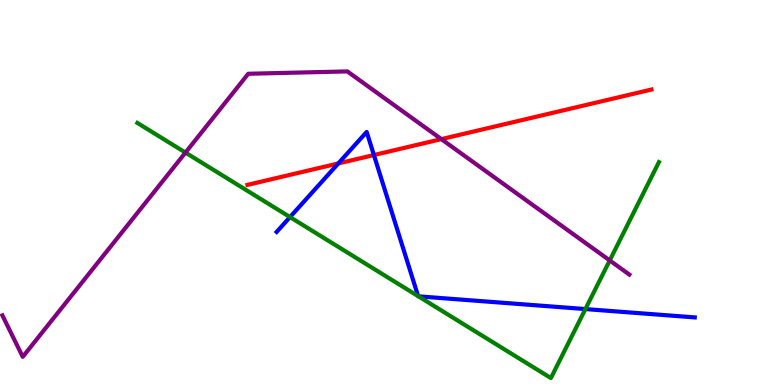[{'lines': ['blue', 'red'], 'intersections': [{'x': 4.37, 'y': 5.75}, {'x': 4.82, 'y': 5.97}]}, {'lines': ['green', 'red'], 'intersections': []}, {'lines': ['purple', 'red'], 'intersections': [{'x': 5.69, 'y': 6.39}]}, {'lines': ['blue', 'green'], 'intersections': [{'x': 3.74, 'y': 4.36}, {'x': 5.4, 'y': 2.31}, {'x': 5.4, 'y': 2.3}, {'x': 7.55, 'y': 1.97}]}, {'lines': ['blue', 'purple'], 'intersections': []}, {'lines': ['green', 'purple'], 'intersections': [{'x': 2.39, 'y': 6.04}, {'x': 7.87, 'y': 3.24}]}]